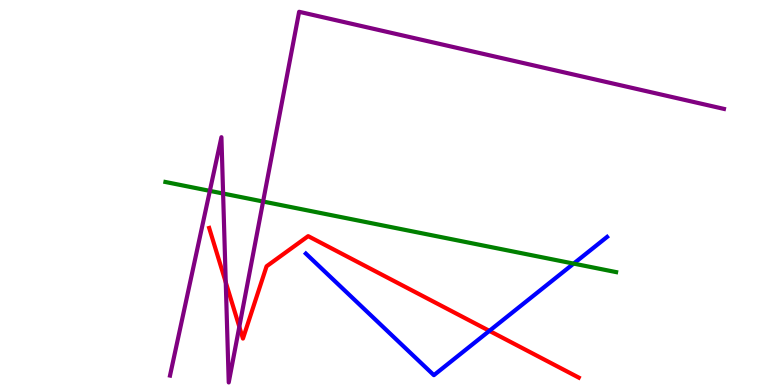[{'lines': ['blue', 'red'], 'intersections': [{'x': 6.31, 'y': 1.41}]}, {'lines': ['green', 'red'], 'intersections': []}, {'lines': ['purple', 'red'], 'intersections': [{'x': 2.91, 'y': 2.67}, {'x': 3.09, 'y': 1.51}]}, {'lines': ['blue', 'green'], 'intersections': [{'x': 7.4, 'y': 3.15}]}, {'lines': ['blue', 'purple'], 'intersections': []}, {'lines': ['green', 'purple'], 'intersections': [{'x': 2.71, 'y': 5.04}, {'x': 2.88, 'y': 4.97}, {'x': 3.39, 'y': 4.77}]}]